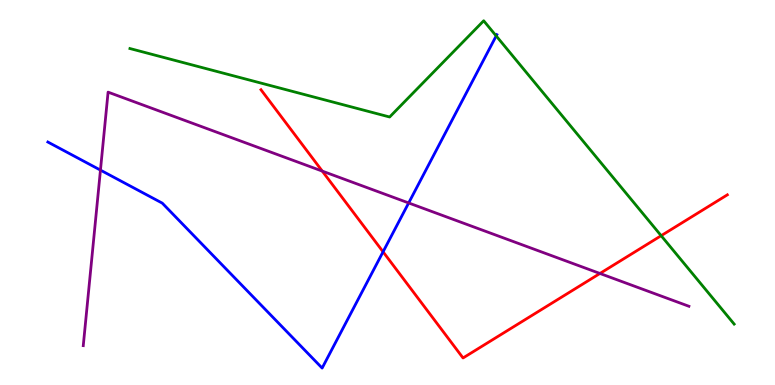[{'lines': ['blue', 'red'], 'intersections': [{'x': 4.94, 'y': 3.46}]}, {'lines': ['green', 'red'], 'intersections': [{'x': 8.53, 'y': 3.88}]}, {'lines': ['purple', 'red'], 'intersections': [{'x': 4.16, 'y': 5.56}, {'x': 7.74, 'y': 2.9}]}, {'lines': ['blue', 'green'], 'intersections': [{'x': 6.4, 'y': 9.07}]}, {'lines': ['blue', 'purple'], 'intersections': [{'x': 1.3, 'y': 5.58}, {'x': 5.27, 'y': 4.73}]}, {'lines': ['green', 'purple'], 'intersections': []}]